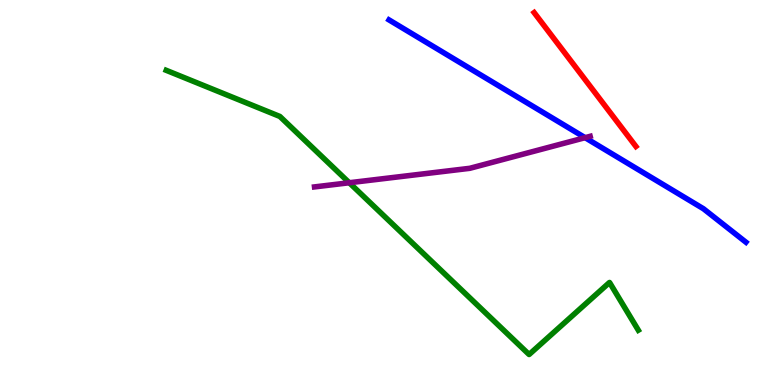[{'lines': ['blue', 'red'], 'intersections': []}, {'lines': ['green', 'red'], 'intersections': []}, {'lines': ['purple', 'red'], 'intersections': []}, {'lines': ['blue', 'green'], 'intersections': []}, {'lines': ['blue', 'purple'], 'intersections': [{'x': 7.55, 'y': 6.42}]}, {'lines': ['green', 'purple'], 'intersections': [{'x': 4.51, 'y': 5.25}]}]